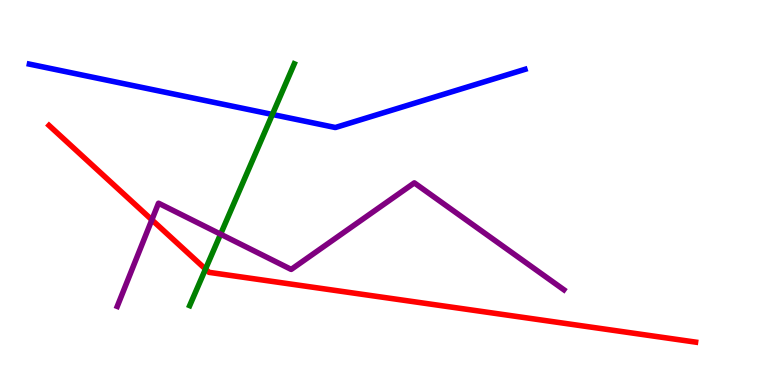[{'lines': ['blue', 'red'], 'intersections': []}, {'lines': ['green', 'red'], 'intersections': [{'x': 2.65, 'y': 3.01}]}, {'lines': ['purple', 'red'], 'intersections': [{'x': 1.96, 'y': 4.29}]}, {'lines': ['blue', 'green'], 'intersections': [{'x': 3.51, 'y': 7.03}]}, {'lines': ['blue', 'purple'], 'intersections': []}, {'lines': ['green', 'purple'], 'intersections': [{'x': 2.85, 'y': 3.92}]}]